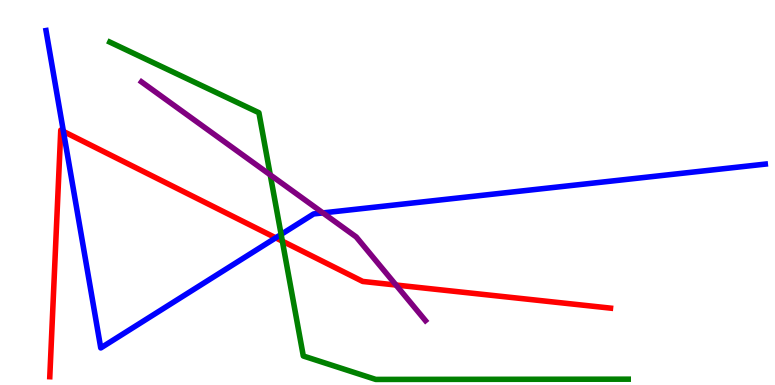[{'lines': ['blue', 'red'], 'intersections': [{'x': 0.818, 'y': 6.59}, {'x': 3.56, 'y': 3.82}]}, {'lines': ['green', 'red'], 'intersections': [{'x': 3.64, 'y': 3.74}]}, {'lines': ['purple', 'red'], 'intersections': [{'x': 5.11, 'y': 2.6}]}, {'lines': ['blue', 'green'], 'intersections': [{'x': 3.63, 'y': 3.91}]}, {'lines': ['blue', 'purple'], 'intersections': [{'x': 4.17, 'y': 4.47}]}, {'lines': ['green', 'purple'], 'intersections': [{'x': 3.49, 'y': 5.46}]}]